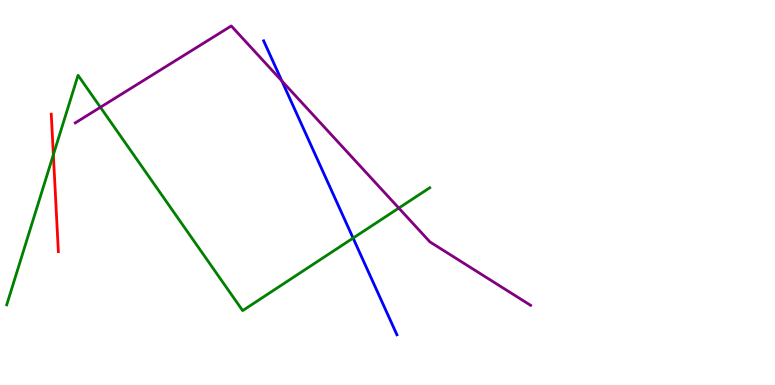[{'lines': ['blue', 'red'], 'intersections': []}, {'lines': ['green', 'red'], 'intersections': [{'x': 0.688, 'y': 5.98}]}, {'lines': ['purple', 'red'], 'intersections': []}, {'lines': ['blue', 'green'], 'intersections': [{'x': 4.56, 'y': 3.82}]}, {'lines': ['blue', 'purple'], 'intersections': [{'x': 3.64, 'y': 7.9}]}, {'lines': ['green', 'purple'], 'intersections': [{'x': 1.3, 'y': 7.21}, {'x': 5.15, 'y': 4.6}]}]